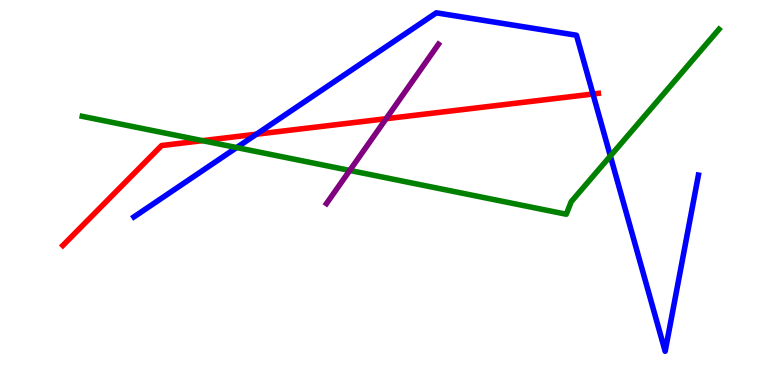[{'lines': ['blue', 'red'], 'intersections': [{'x': 3.31, 'y': 6.51}, {'x': 7.65, 'y': 7.56}]}, {'lines': ['green', 'red'], 'intersections': [{'x': 2.61, 'y': 6.35}]}, {'lines': ['purple', 'red'], 'intersections': [{'x': 4.98, 'y': 6.92}]}, {'lines': ['blue', 'green'], 'intersections': [{'x': 3.05, 'y': 6.17}, {'x': 7.88, 'y': 5.95}]}, {'lines': ['blue', 'purple'], 'intersections': []}, {'lines': ['green', 'purple'], 'intersections': [{'x': 4.51, 'y': 5.57}]}]